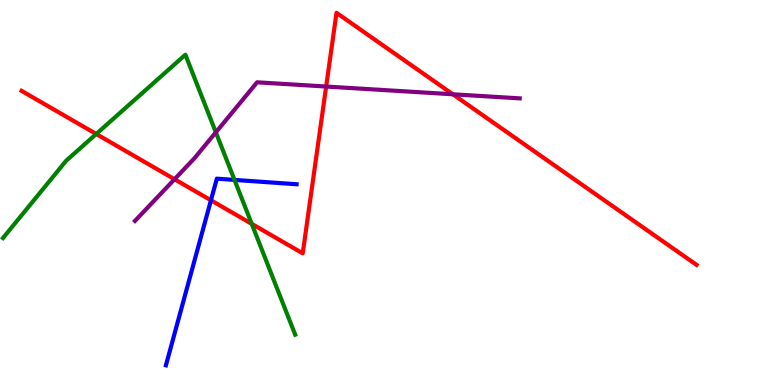[{'lines': ['blue', 'red'], 'intersections': [{'x': 2.72, 'y': 4.8}]}, {'lines': ['green', 'red'], 'intersections': [{'x': 1.24, 'y': 6.52}, {'x': 3.25, 'y': 4.19}]}, {'lines': ['purple', 'red'], 'intersections': [{'x': 2.25, 'y': 5.34}, {'x': 4.21, 'y': 7.75}, {'x': 5.84, 'y': 7.55}]}, {'lines': ['blue', 'green'], 'intersections': [{'x': 3.03, 'y': 5.33}]}, {'lines': ['blue', 'purple'], 'intersections': []}, {'lines': ['green', 'purple'], 'intersections': [{'x': 2.78, 'y': 6.56}]}]